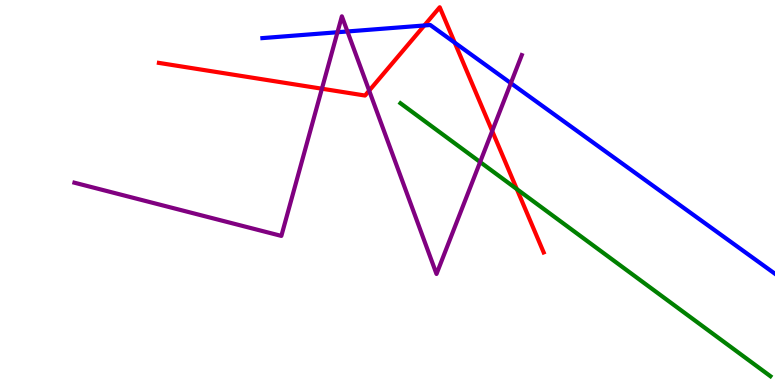[{'lines': ['blue', 'red'], 'intersections': [{'x': 5.48, 'y': 9.34}, {'x': 5.87, 'y': 8.89}]}, {'lines': ['green', 'red'], 'intersections': [{'x': 6.67, 'y': 5.09}]}, {'lines': ['purple', 'red'], 'intersections': [{'x': 4.15, 'y': 7.7}, {'x': 4.76, 'y': 7.65}, {'x': 6.35, 'y': 6.6}]}, {'lines': ['blue', 'green'], 'intersections': []}, {'lines': ['blue', 'purple'], 'intersections': [{'x': 4.35, 'y': 9.16}, {'x': 4.48, 'y': 9.18}, {'x': 6.59, 'y': 7.84}]}, {'lines': ['green', 'purple'], 'intersections': [{'x': 6.2, 'y': 5.79}]}]